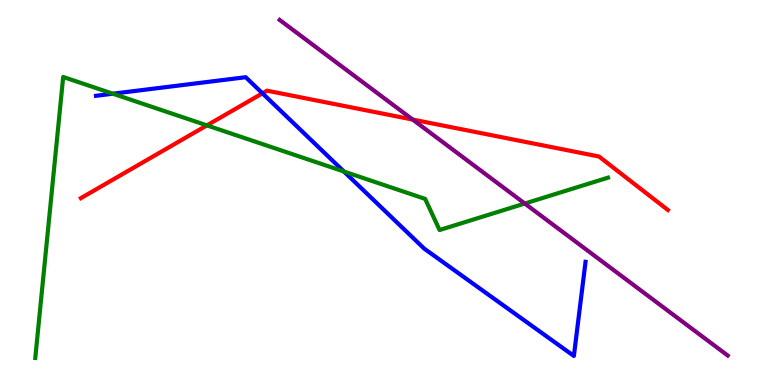[{'lines': ['blue', 'red'], 'intersections': [{'x': 3.39, 'y': 7.58}]}, {'lines': ['green', 'red'], 'intersections': [{'x': 2.67, 'y': 6.74}]}, {'lines': ['purple', 'red'], 'intersections': [{'x': 5.32, 'y': 6.89}]}, {'lines': ['blue', 'green'], 'intersections': [{'x': 1.46, 'y': 7.57}, {'x': 4.44, 'y': 5.54}]}, {'lines': ['blue', 'purple'], 'intersections': []}, {'lines': ['green', 'purple'], 'intersections': [{'x': 6.77, 'y': 4.71}]}]